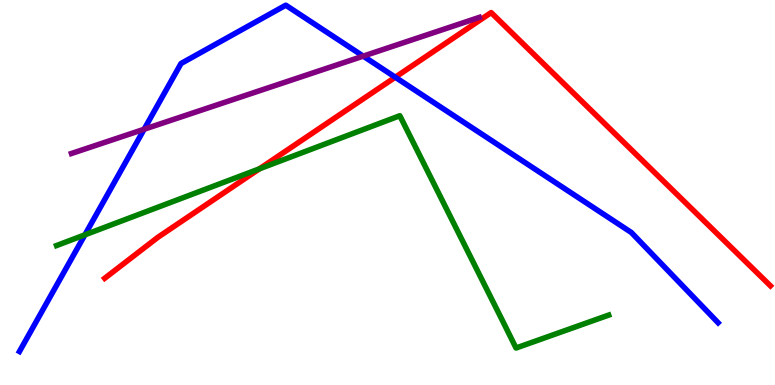[{'lines': ['blue', 'red'], 'intersections': [{'x': 5.1, 'y': 7.99}]}, {'lines': ['green', 'red'], 'intersections': [{'x': 3.35, 'y': 5.61}]}, {'lines': ['purple', 'red'], 'intersections': []}, {'lines': ['blue', 'green'], 'intersections': [{'x': 1.1, 'y': 3.9}]}, {'lines': ['blue', 'purple'], 'intersections': [{'x': 1.86, 'y': 6.64}, {'x': 4.69, 'y': 8.54}]}, {'lines': ['green', 'purple'], 'intersections': []}]